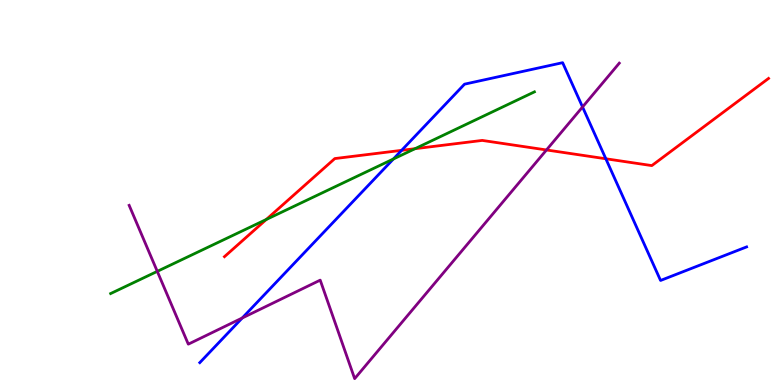[{'lines': ['blue', 'red'], 'intersections': [{'x': 5.18, 'y': 6.09}, {'x': 7.82, 'y': 5.88}]}, {'lines': ['green', 'red'], 'intersections': [{'x': 3.44, 'y': 4.3}, {'x': 5.36, 'y': 6.14}]}, {'lines': ['purple', 'red'], 'intersections': [{'x': 7.05, 'y': 6.1}]}, {'lines': ['blue', 'green'], 'intersections': [{'x': 5.08, 'y': 5.87}]}, {'lines': ['blue', 'purple'], 'intersections': [{'x': 3.13, 'y': 1.74}, {'x': 7.52, 'y': 7.22}]}, {'lines': ['green', 'purple'], 'intersections': [{'x': 2.03, 'y': 2.95}]}]